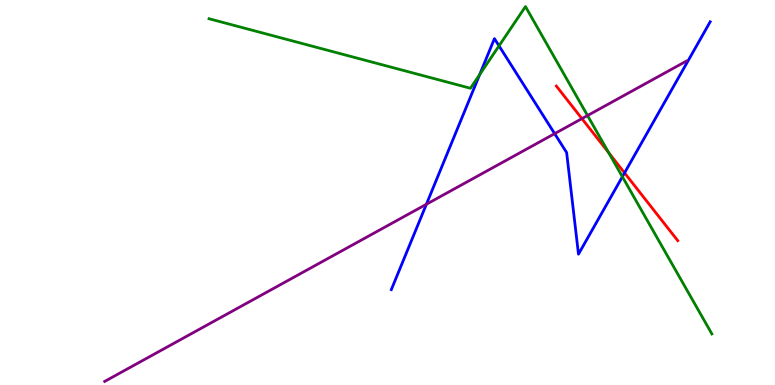[{'lines': ['blue', 'red'], 'intersections': [{'x': 8.06, 'y': 5.51}]}, {'lines': ['green', 'red'], 'intersections': [{'x': 7.85, 'y': 6.03}]}, {'lines': ['purple', 'red'], 'intersections': [{'x': 7.51, 'y': 6.92}]}, {'lines': ['blue', 'green'], 'intersections': [{'x': 6.19, 'y': 8.06}, {'x': 6.44, 'y': 8.81}, {'x': 8.03, 'y': 5.41}]}, {'lines': ['blue', 'purple'], 'intersections': [{'x': 5.5, 'y': 4.69}, {'x': 7.16, 'y': 6.53}]}, {'lines': ['green', 'purple'], 'intersections': [{'x': 7.58, 'y': 7.0}]}]